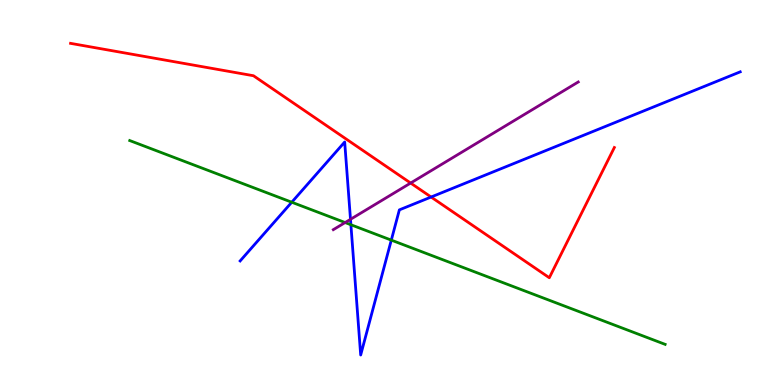[{'lines': ['blue', 'red'], 'intersections': [{'x': 5.56, 'y': 4.88}]}, {'lines': ['green', 'red'], 'intersections': []}, {'lines': ['purple', 'red'], 'intersections': [{'x': 5.3, 'y': 5.25}]}, {'lines': ['blue', 'green'], 'intersections': [{'x': 3.76, 'y': 4.75}, {'x': 4.53, 'y': 4.16}, {'x': 5.05, 'y': 3.76}]}, {'lines': ['blue', 'purple'], 'intersections': [{'x': 4.52, 'y': 4.3}]}, {'lines': ['green', 'purple'], 'intersections': [{'x': 4.45, 'y': 4.22}]}]